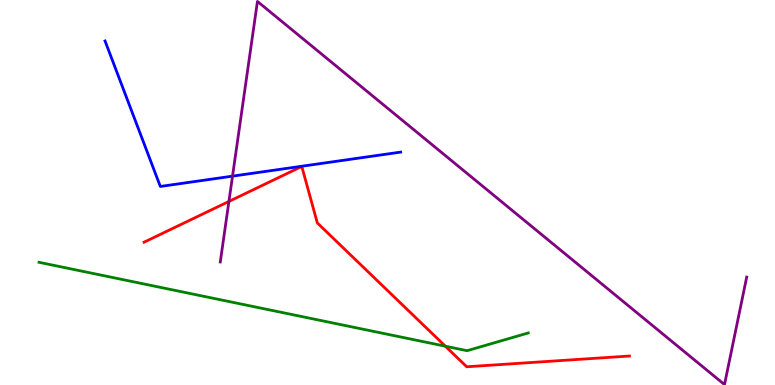[{'lines': ['blue', 'red'], 'intersections': []}, {'lines': ['green', 'red'], 'intersections': [{'x': 5.75, 'y': 1.01}]}, {'lines': ['purple', 'red'], 'intersections': [{'x': 2.95, 'y': 4.77}]}, {'lines': ['blue', 'green'], 'intersections': []}, {'lines': ['blue', 'purple'], 'intersections': [{'x': 3.0, 'y': 5.42}]}, {'lines': ['green', 'purple'], 'intersections': []}]